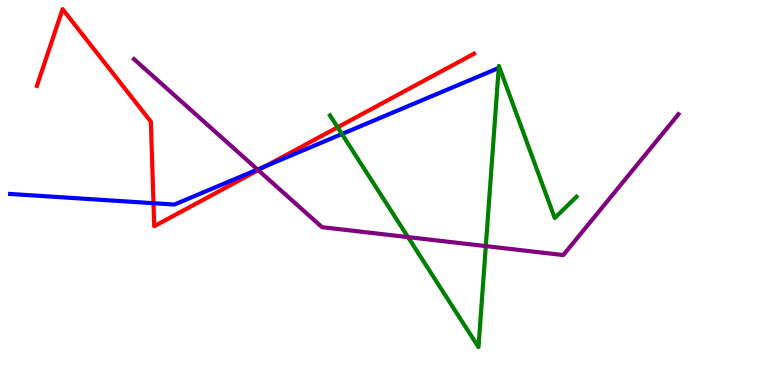[{'lines': ['blue', 'red'], 'intersections': [{'x': 1.98, 'y': 4.72}, {'x': 3.43, 'y': 5.68}]}, {'lines': ['green', 'red'], 'intersections': [{'x': 4.36, 'y': 6.69}]}, {'lines': ['purple', 'red'], 'intersections': [{'x': 3.33, 'y': 5.58}]}, {'lines': ['blue', 'green'], 'intersections': [{'x': 4.41, 'y': 6.52}]}, {'lines': ['blue', 'purple'], 'intersections': [{'x': 3.32, 'y': 5.6}]}, {'lines': ['green', 'purple'], 'intersections': [{'x': 5.26, 'y': 3.84}, {'x': 6.27, 'y': 3.61}]}]